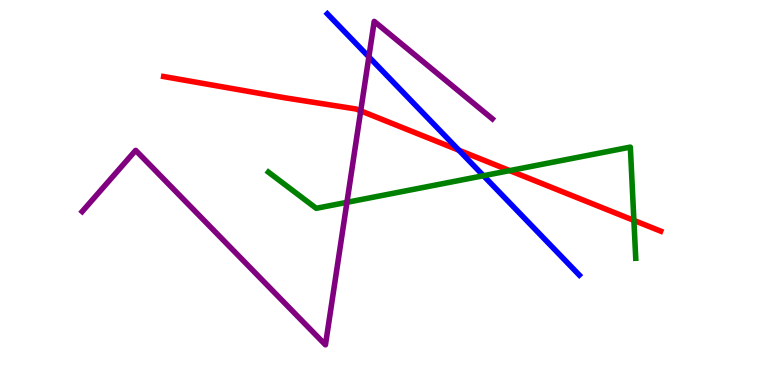[{'lines': ['blue', 'red'], 'intersections': [{'x': 5.92, 'y': 6.1}]}, {'lines': ['green', 'red'], 'intersections': [{'x': 6.58, 'y': 5.57}, {'x': 8.18, 'y': 4.28}]}, {'lines': ['purple', 'red'], 'intersections': [{'x': 4.65, 'y': 7.12}]}, {'lines': ['blue', 'green'], 'intersections': [{'x': 6.24, 'y': 5.44}]}, {'lines': ['blue', 'purple'], 'intersections': [{'x': 4.76, 'y': 8.52}]}, {'lines': ['green', 'purple'], 'intersections': [{'x': 4.48, 'y': 4.74}]}]